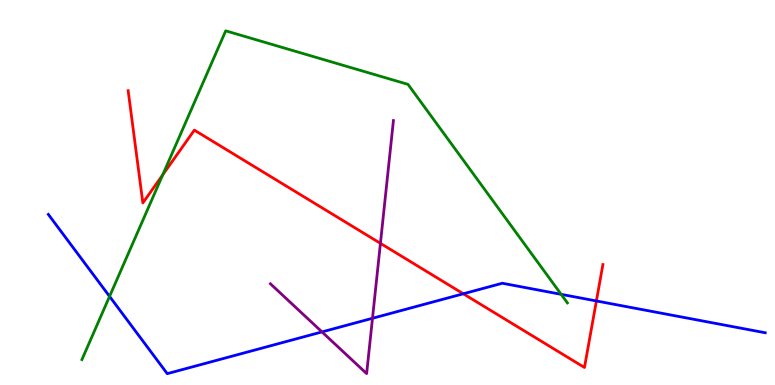[{'lines': ['blue', 'red'], 'intersections': [{'x': 5.98, 'y': 2.37}, {'x': 7.7, 'y': 2.18}]}, {'lines': ['green', 'red'], 'intersections': [{'x': 2.1, 'y': 5.46}]}, {'lines': ['purple', 'red'], 'intersections': [{'x': 4.91, 'y': 3.68}]}, {'lines': ['blue', 'green'], 'intersections': [{'x': 1.41, 'y': 2.3}, {'x': 7.24, 'y': 2.36}]}, {'lines': ['blue', 'purple'], 'intersections': [{'x': 4.15, 'y': 1.38}, {'x': 4.81, 'y': 1.73}]}, {'lines': ['green', 'purple'], 'intersections': []}]